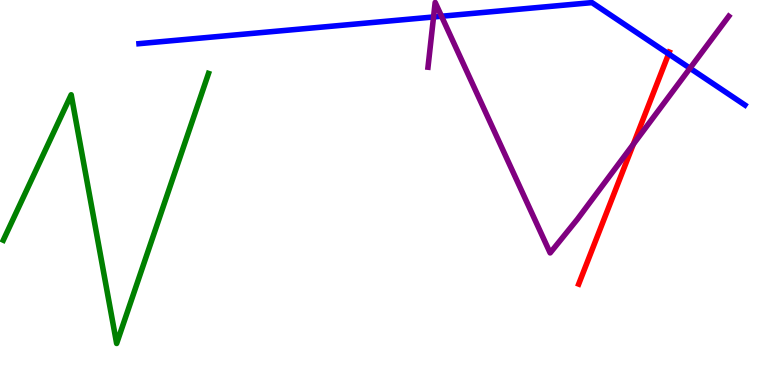[{'lines': ['blue', 'red'], 'intersections': [{'x': 8.63, 'y': 8.6}]}, {'lines': ['green', 'red'], 'intersections': []}, {'lines': ['purple', 'red'], 'intersections': [{'x': 8.17, 'y': 6.25}]}, {'lines': ['blue', 'green'], 'intersections': []}, {'lines': ['blue', 'purple'], 'intersections': [{'x': 5.59, 'y': 9.56}, {'x': 5.7, 'y': 9.58}, {'x': 8.9, 'y': 8.23}]}, {'lines': ['green', 'purple'], 'intersections': []}]